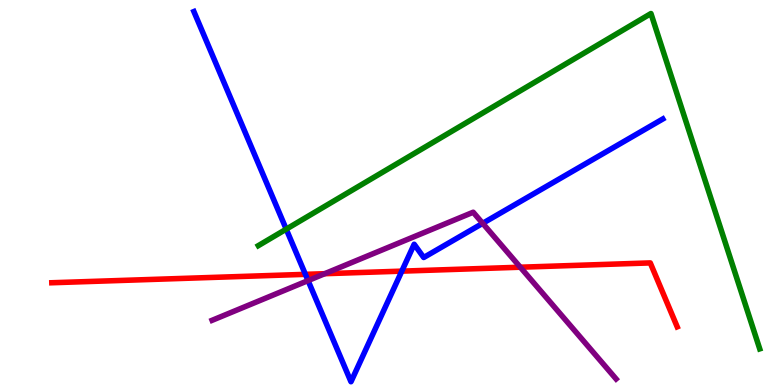[{'lines': ['blue', 'red'], 'intersections': [{'x': 3.94, 'y': 2.87}, {'x': 5.18, 'y': 2.96}]}, {'lines': ['green', 'red'], 'intersections': []}, {'lines': ['purple', 'red'], 'intersections': [{'x': 4.19, 'y': 2.89}, {'x': 6.71, 'y': 3.06}]}, {'lines': ['blue', 'green'], 'intersections': [{'x': 3.69, 'y': 4.05}]}, {'lines': ['blue', 'purple'], 'intersections': [{'x': 3.97, 'y': 2.71}, {'x': 6.23, 'y': 4.2}]}, {'lines': ['green', 'purple'], 'intersections': []}]